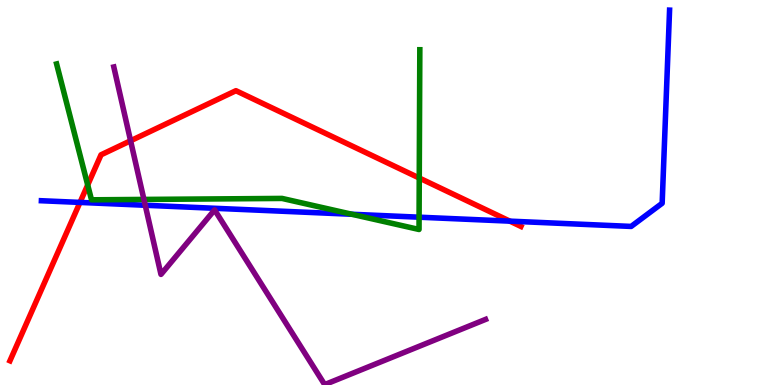[{'lines': ['blue', 'red'], 'intersections': [{'x': 1.03, 'y': 4.74}, {'x': 6.58, 'y': 4.26}]}, {'lines': ['green', 'red'], 'intersections': [{'x': 1.13, 'y': 5.2}, {'x': 5.41, 'y': 5.38}]}, {'lines': ['purple', 'red'], 'intersections': [{'x': 1.68, 'y': 6.34}]}, {'lines': ['blue', 'green'], 'intersections': [{'x': 4.54, 'y': 4.43}, {'x': 5.41, 'y': 4.36}]}, {'lines': ['blue', 'purple'], 'intersections': [{'x': 1.87, 'y': 4.67}]}, {'lines': ['green', 'purple'], 'intersections': [{'x': 1.86, 'y': 4.82}]}]